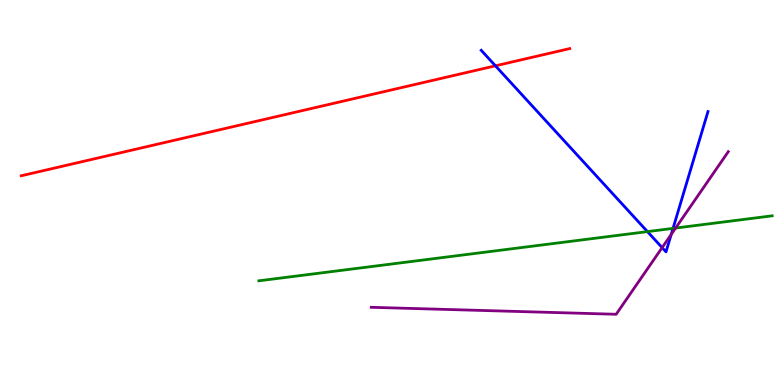[{'lines': ['blue', 'red'], 'intersections': [{'x': 6.39, 'y': 8.29}]}, {'lines': ['green', 'red'], 'intersections': []}, {'lines': ['purple', 'red'], 'intersections': []}, {'lines': ['blue', 'green'], 'intersections': [{'x': 8.35, 'y': 3.98}, {'x': 8.68, 'y': 4.07}]}, {'lines': ['blue', 'purple'], 'intersections': [{'x': 8.54, 'y': 3.57}, {'x': 8.66, 'y': 3.91}]}, {'lines': ['green', 'purple'], 'intersections': [{'x': 8.72, 'y': 4.08}]}]